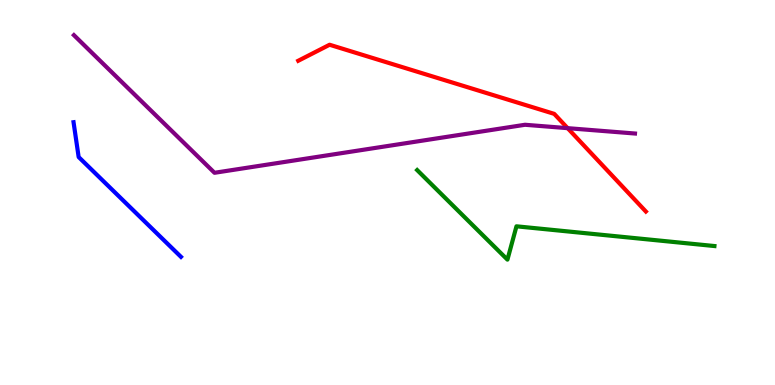[{'lines': ['blue', 'red'], 'intersections': []}, {'lines': ['green', 'red'], 'intersections': []}, {'lines': ['purple', 'red'], 'intersections': [{'x': 7.32, 'y': 6.67}]}, {'lines': ['blue', 'green'], 'intersections': []}, {'lines': ['blue', 'purple'], 'intersections': []}, {'lines': ['green', 'purple'], 'intersections': []}]